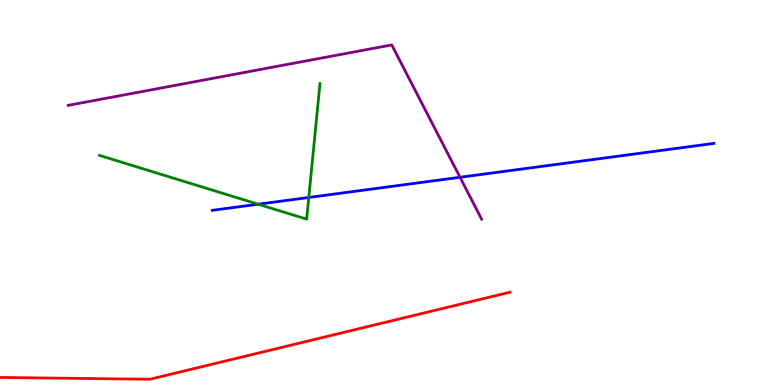[{'lines': ['blue', 'red'], 'intersections': []}, {'lines': ['green', 'red'], 'intersections': []}, {'lines': ['purple', 'red'], 'intersections': []}, {'lines': ['blue', 'green'], 'intersections': [{'x': 3.33, 'y': 4.7}, {'x': 3.98, 'y': 4.87}]}, {'lines': ['blue', 'purple'], 'intersections': [{'x': 5.94, 'y': 5.4}]}, {'lines': ['green', 'purple'], 'intersections': []}]